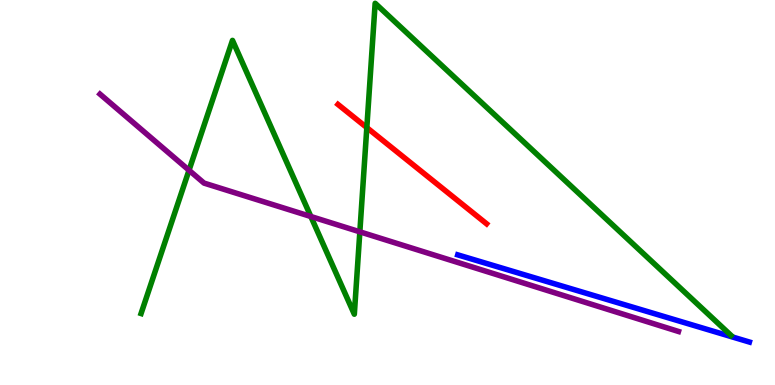[{'lines': ['blue', 'red'], 'intersections': []}, {'lines': ['green', 'red'], 'intersections': [{'x': 4.73, 'y': 6.69}]}, {'lines': ['purple', 'red'], 'intersections': []}, {'lines': ['blue', 'green'], 'intersections': []}, {'lines': ['blue', 'purple'], 'intersections': []}, {'lines': ['green', 'purple'], 'intersections': [{'x': 2.44, 'y': 5.58}, {'x': 4.01, 'y': 4.38}, {'x': 4.64, 'y': 3.98}]}]